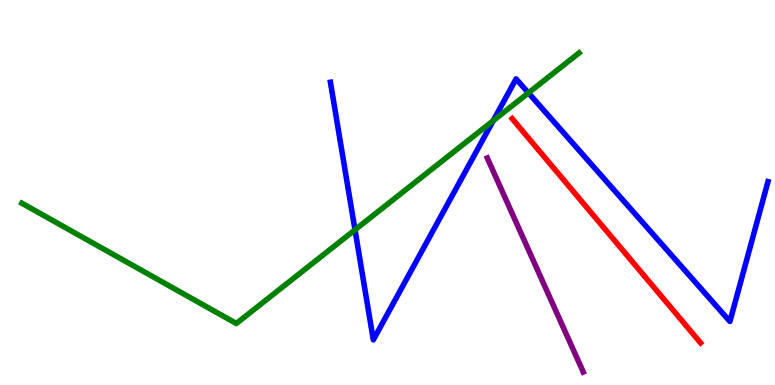[{'lines': ['blue', 'red'], 'intersections': []}, {'lines': ['green', 'red'], 'intersections': []}, {'lines': ['purple', 'red'], 'intersections': []}, {'lines': ['blue', 'green'], 'intersections': [{'x': 4.58, 'y': 4.03}, {'x': 6.36, 'y': 6.86}, {'x': 6.82, 'y': 7.59}]}, {'lines': ['blue', 'purple'], 'intersections': []}, {'lines': ['green', 'purple'], 'intersections': []}]